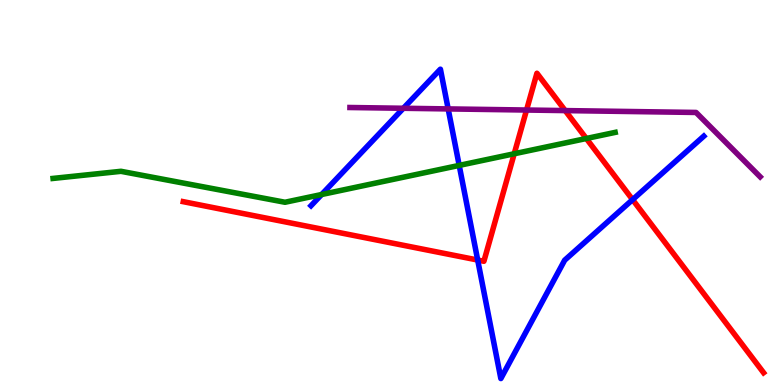[{'lines': ['blue', 'red'], 'intersections': [{'x': 6.16, 'y': 3.25}, {'x': 8.16, 'y': 4.81}]}, {'lines': ['green', 'red'], 'intersections': [{'x': 6.64, 'y': 6.01}, {'x': 7.57, 'y': 6.4}]}, {'lines': ['purple', 'red'], 'intersections': [{'x': 6.79, 'y': 7.14}, {'x': 7.29, 'y': 7.13}]}, {'lines': ['blue', 'green'], 'intersections': [{'x': 4.15, 'y': 4.95}, {'x': 5.93, 'y': 5.7}]}, {'lines': ['blue', 'purple'], 'intersections': [{'x': 5.2, 'y': 7.19}, {'x': 5.78, 'y': 7.17}]}, {'lines': ['green', 'purple'], 'intersections': []}]